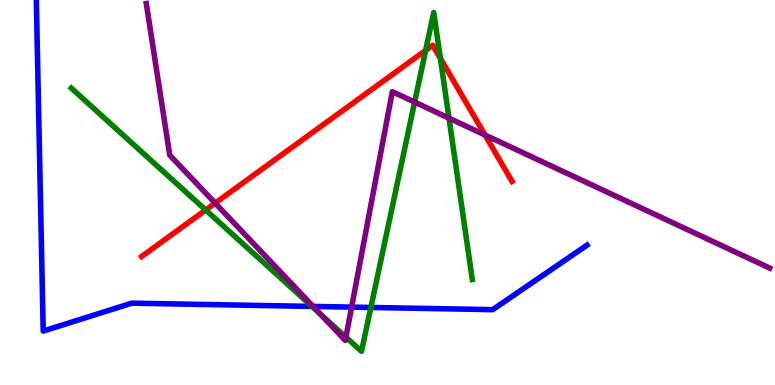[{'lines': ['blue', 'red'], 'intersections': []}, {'lines': ['green', 'red'], 'intersections': [{'x': 2.65, 'y': 4.55}, {'x': 5.49, 'y': 8.69}, {'x': 5.68, 'y': 8.48}]}, {'lines': ['purple', 'red'], 'intersections': [{'x': 2.78, 'y': 4.72}, {'x': 6.26, 'y': 6.49}]}, {'lines': ['blue', 'green'], 'intersections': [{'x': 4.03, 'y': 2.04}, {'x': 4.79, 'y': 2.01}]}, {'lines': ['blue', 'purple'], 'intersections': [{'x': 4.04, 'y': 2.04}, {'x': 4.54, 'y': 2.02}]}, {'lines': ['green', 'purple'], 'intersections': [{'x': 4.13, 'y': 1.86}, {'x': 4.46, 'y': 1.24}, {'x': 5.35, 'y': 7.35}, {'x': 5.79, 'y': 6.93}]}]